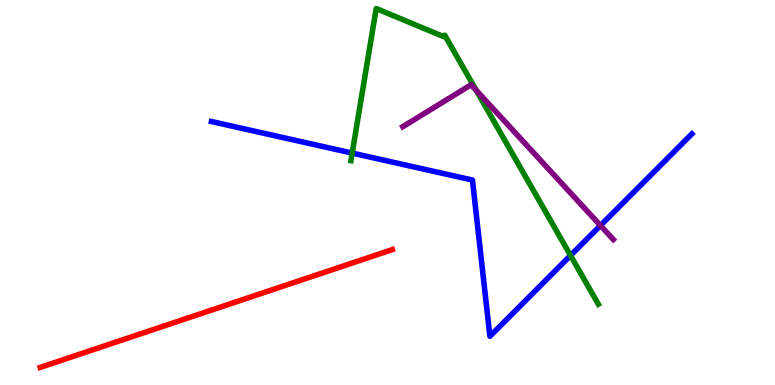[{'lines': ['blue', 'red'], 'intersections': []}, {'lines': ['green', 'red'], 'intersections': []}, {'lines': ['purple', 'red'], 'intersections': []}, {'lines': ['blue', 'green'], 'intersections': [{'x': 4.54, 'y': 6.02}, {'x': 7.36, 'y': 3.36}]}, {'lines': ['blue', 'purple'], 'intersections': [{'x': 7.75, 'y': 4.14}]}, {'lines': ['green', 'purple'], 'intersections': [{'x': 6.14, 'y': 7.65}]}]